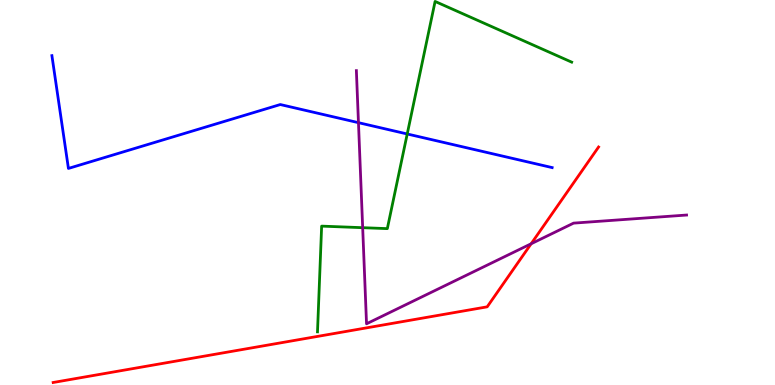[{'lines': ['blue', 'red'], 'intersections': []}, {'lines': ['green', 'red'], 'intersections': []}, {'lines': ['purple', 'red'], 'intersections': [{'x': 6.85, 'y': 3.67}]}, {'lines': ['blue', 'green'], 'intersections': [{'x': 5.25, 'y': 6.52}]}, {'lines': ['blue', 'purple'], 'intersections': [{'x': 4.63, 'y': 6.81}]}, {'lines': ['green', 'purple'], 'intersections': [{'x': 4.68, 'y': 4.09}]}]